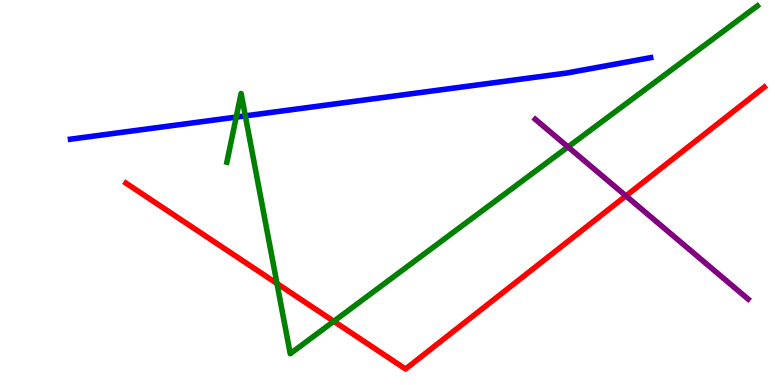[{'lines': ['blue', 'red'], 'intersections': []}, {'lines': ['green', 'red'], 'intersections': [{'x': 3.57, 'y': 2.64}, {'x': 4.31, 'y': 1.65}]}, {'lines': ['purple', 'red'], 'intersections': [{'x': 8.08, 'y': 4.91}]}, {'lines': ['blue', 'green'], 'intersections': [{'x': 3.05, 'y': 6.96}, {'x': 3.17, 'y': 6.99}]}, {'lines': ['blue', 'purple'], 'intersections': []}, {'lines': ['green', 'purple'], 'intersections': [{'x': 7.33, 'y': 6.18}]}]